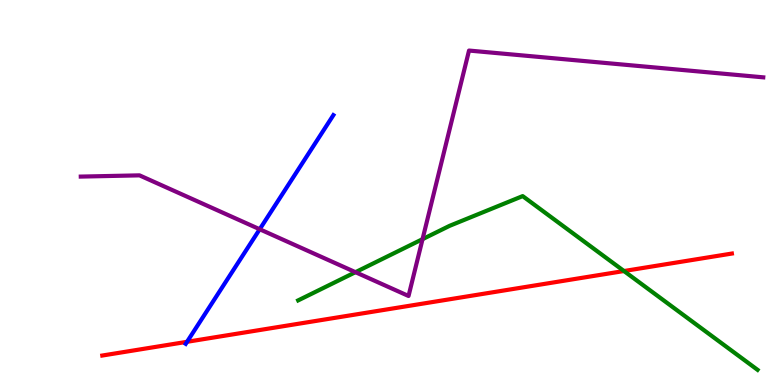[{'lines': ['blue', 'red'], 'intersections': [{'x': 2.41, 'y': 1.12}]}, {'lines': ['green', 'red'], 'intersections': [{'x': 8.05, 'y': 2.96}]}, {'lines': ['purple', 'red'], 'intersections': []}, {'lines': ['blue', 'green'], 'intersections': []}, {'lines': ['blue', 'purple'], 'intersections': [{'x': 3.35, 'y': 4.05}]}, {'lines': ['green', 'purple'], 'intersections': [{'x': 4.59, 'y': 2.93}, {'x': 5.45, 'y': 3.79}]}]